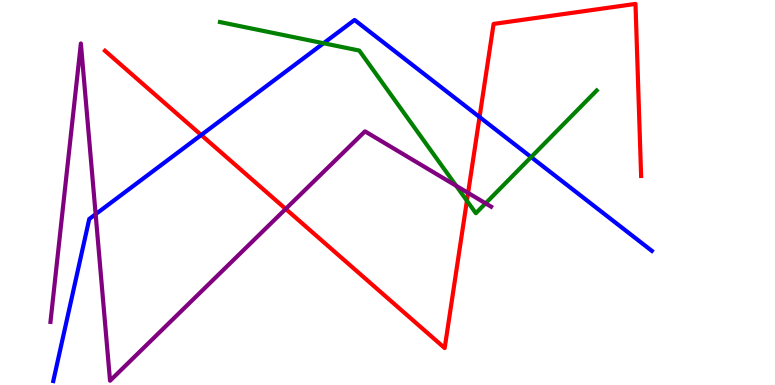[{'lines': ['blue', 'red'], 'intersections': [{'x': 2.6, 'y': 6.49}, {'x': 6.19, 'y': 6.96}]}, {'lines': ['green', 'red'], 'intersections': [{'x': 6.02, 'y': 4.79}]}, {'lines': ['purple', 'red'], 'intersections': [{'x': 3.69, 'y': 4.57}, {'x': 6.04, 'y': 4.99}]}, {'lines': ['blue', 'green'], 'intersections': [{'x': 4.17, 'y': 8.88}, {'x': 6.85, 'y': 5.92}]}, {'lines': ['blue', 'purple'], 'intersections': [{'x': 1.23, 'y': 4.44}]}, {'lines': ['green', 'purple'], 'intersections': [{'x': 5.89, 'y': 5.17}, {'x': 6.27, 'y': 4.72}]}]